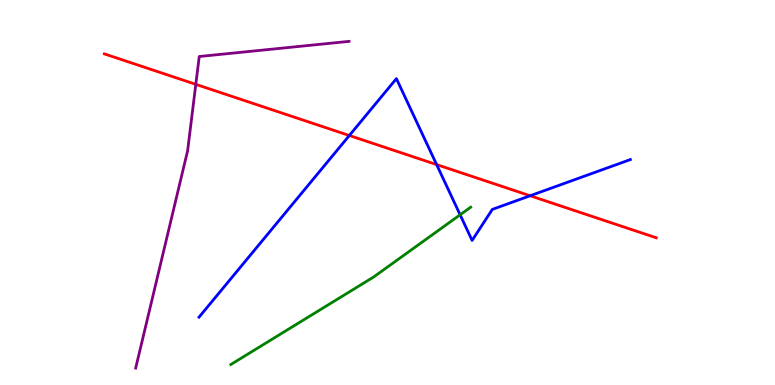[{'lines': ['blue', 'red'], 'intersections': [{'x': 4.51, 'y': 6.48}, {'x': 5.63, 'y': 5.72}, {'x': 6.84, 'y': 4.92}]}, {'lines': ['green', 'red'], 'intersections': []}, {'lines': ['purple', 'red'], 'intersections': [{'x': 2.53, 'y': 7.81}]}, {'lines': ['blue', 'green'], 'intersections': [{'x': 5.94, 'y': 4.42}]}, {'lines': ['blue', 'purple'], 'intersections': []}, {'lines': ['green', 'purple'], 'intersections': []}]